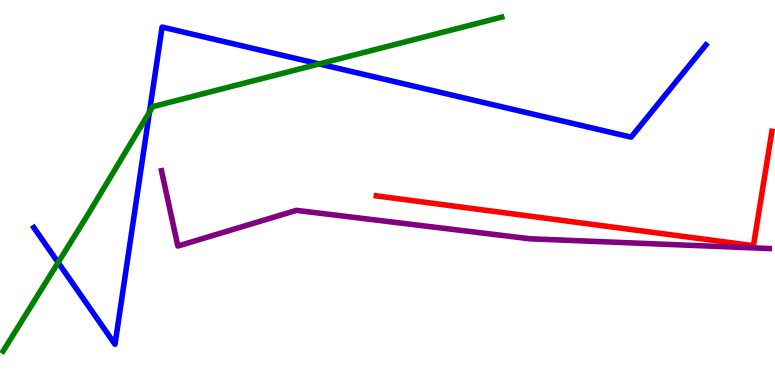[{'lines': ['blue', 'red'], 'intersections': []}, {'lines': ['green', 'red'], 'intersections': []}, {'lines': ['purple', 'red'], 'intersections': []}, {'lines': ['blue', 'green'], 'intersections': [{'x': 0.75, 'y': 3.18}, {'x': 1.93, 'y': 7.09}, {'x': 4.12, 'y': 8.34}]}, {'lines': ['blue', 'purple'], 'intersections': []}, {'lines': ['green', 'purple'], 'intersections': []}]